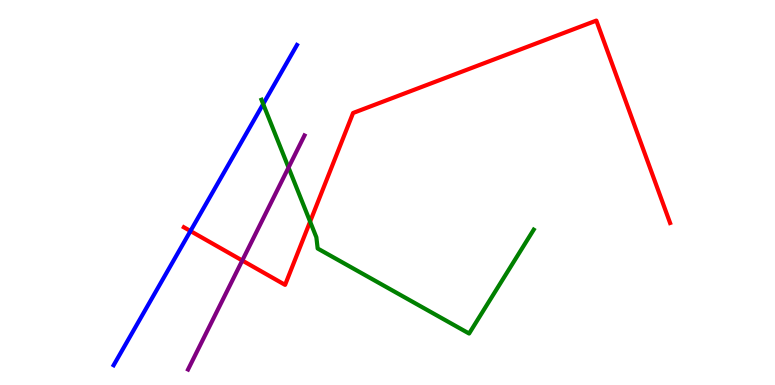[{'lines': ['blue', 'red'], 'intersections': [{'x': 2.46, 'y': 4.0}]}, {'lines': ['green', 'red'], 'intersections': [{'x': 4.0, 'y': 4.24}]}, {'lines': ['purple', 'red'], 'intersections': [{'x': 3.13, 'y': 3.23}]}, {'lines': ['blue', 'green'], 'intersections': [{'x': 3.4, 'y': 7.3}]}, {'lines': ['blue', 'purple'], 'intersections': []}, {'lines': ['green', 'purple'], 'intersections': [{'x': 3.72, 'y': 5.65}]}]